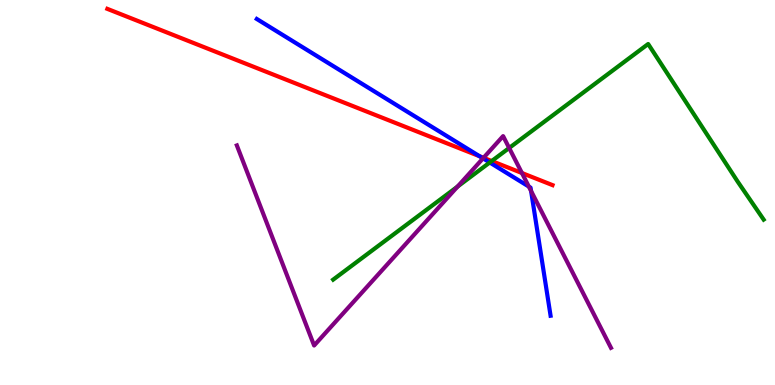[{'lines': ['blue', 'red'], 'intersections': [{'x': 6.19, 'y': 5.94}]}, {'lines': ['green', 'red'], 'intersections': [{'x': 6.34, 'y': 5.82}]}, {'lines': ['purple', 'red'], 'intersections': [{'x': 6.24, 'y': 5.9}, {'x': 6.73, 'y': 5.51}]}, {'lines': ['blue', 'green'], 'intersections': [{'x': 6.32, 'y': 5.78}]}, {'lines': ['blue', 'purple'], 'intersections': [{'x': 6.23, 'y': 5.89}, {'x': 6.82, 'y': 5.15}, {'x': 6.85, 'y': 5.04}]}, {'lines': ['green', 'purple'], 'intersections': [{'x': 5.9, 'y': 5.15}, {'x': 6.57, 'y': 6.16}]}]